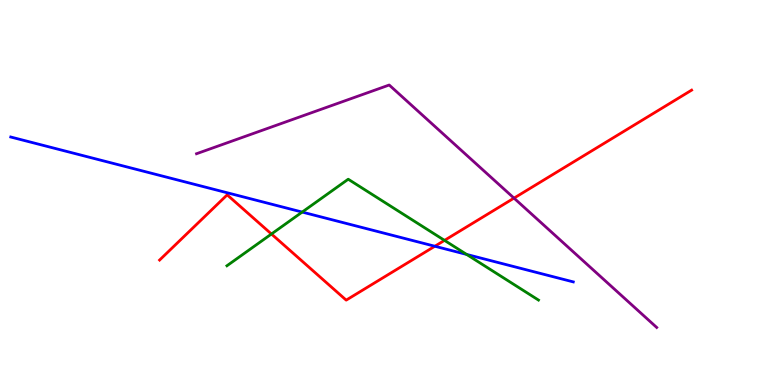[{'lines': ['blue', 'red'], 'intersections': [{'x': 5.61, 'y': 3.6}]}, {'lines': ['green', 'red'], 'intersections': [{'x': 3.5, 'y': 3.92}, {'x': 5.74, 'y': 3.76}]}, {'lines': ['purple', 'red'], 'intersections': [{'x': 6.63, 'y': 4.85}]}, {'lines': ['blue', 'green'], 'intersections': [{'x': 3.9, 'y': 4.49}, {'x': 6.02, 'y': 3.39}]}, {'lines': ['blue', 'purple'], 'intersections': []}, {'lines': ['green', 'purple'], 'intersections': []}]